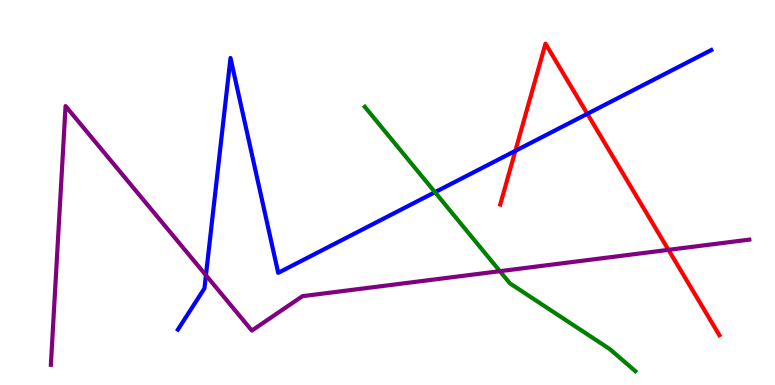[{'lines': ['blue', 'red'], 'intersections': [{'x': 6.65, 'y': 6.08}, {'x': 7.58, 'y': 7.04}]}, {'lines': ['green', 'red'], 'intersections': []}, {'lines': ['purple', 'red'], 'intersections': [{'x': 8.63, 'y': 3.51}]}, {'lines': ['blue', 'green'], 'intersections': [{'x': 5.61, 'y': 5.01}]}, {'lines': ['blue', 'purple'], 'intersections': [{'x': 2.66, 'y': 2.85}]}, {'lines': ['green', 'purple'], 'intersections': [{'x': 6.45, 'y': 2.96}]}]